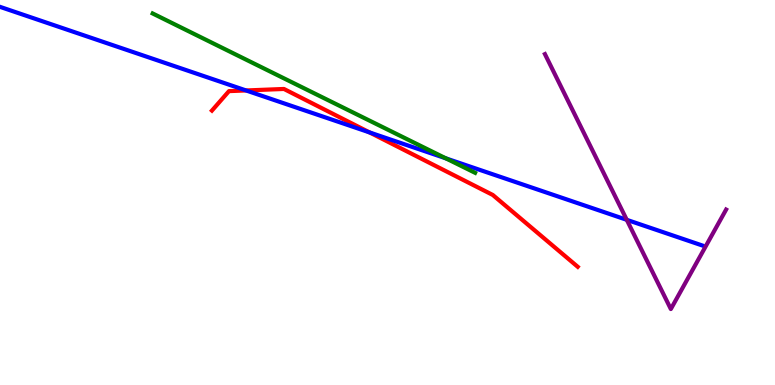[{'lines': ['blue', 'red'], 'intersections': [{'x': 3.17, 'y': 7.65}, {'x': 4.77, 'y': 6.56}]}, {'lines': ['green', 'red'], 'intersections': []}, {'lines': ['purple', 'red'], 'intersections': []}, {'lines': ['blue', 'green'], 'intersections': [{'x': 5.75, 'y': 5.89}]}, {'lines': ['blue', 'purple'], 'intersections': [{'x': 8.09, 'y': 4.29}]}, {'lines': ['green', 'purple'], 'intersections': []}]